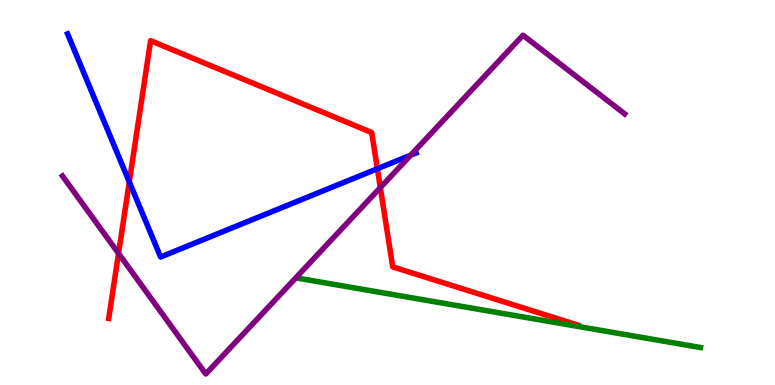[{'lines': ['blue', 'red'], 'intersections': [{'x': 1.67, 'y': 5.27}, {'x': 4.87, 'y': 5.62}]}, {'lines': ['green', 'red'], 'intersections': []}, {'lines': ['purple', 'red'], 'intersections': [{'x': 1.53, 'y': 3.42}, {'x': 4.91, 'y': 5.13}]}, {'lines': ['blue', 'green'], 'intersections': []}, {'lines': ['blue', 'purple'], 'intersections': [{'x': 5.3, 'y': 5.97}]}, {'lines': ['green', 'purple'], 'intersections': []}]